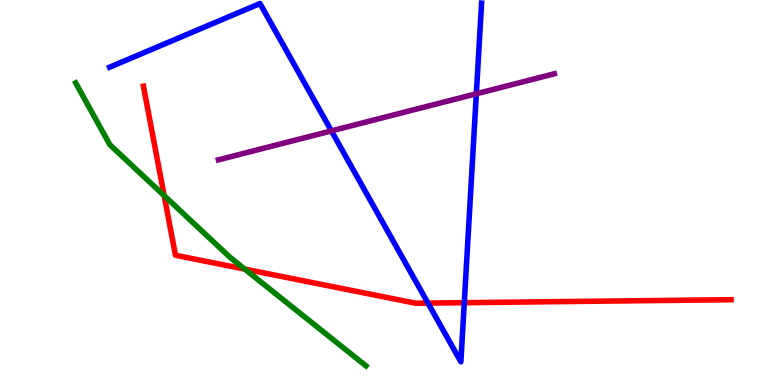[{'lines': ['blue', 'red'], 'intersections': [{'x': 5.52, 'y': 2.13}, {'x': 5.99, 'y': 2.14}]}, {'lines': ['green', 'red'], 'intersections': [{'x': 2.12, 'y': 4.92}, {'x': 3.16, 'y': 3.01}]}, {'lines': ['purple', 'red'], 'intersections': []}, {'lines': ['blue', 'green'], 'intersections': []}, {'lines': ['blue', 'purple'], 'intersections': [{'x': 4.28, 'y': 6.6}, {'x': 6.15, 'y': 7.56}]}, {'lines': ['green', 'purple'], 'intersections': []}]